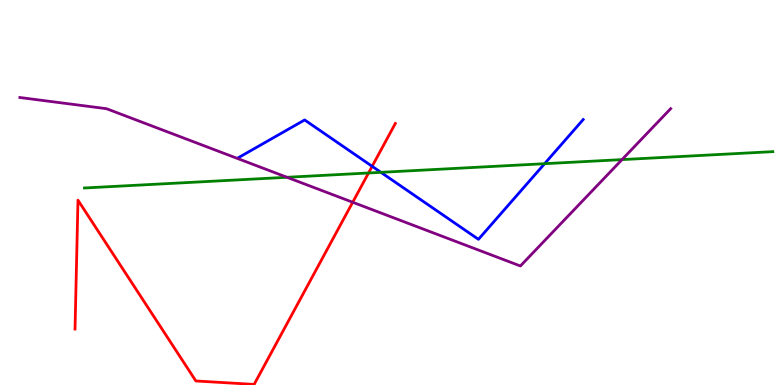[{'lines': ['blue', 'red'], 'intersections': [{'x': 4.8, 'y': 5.68}]}, {'lines': ['green', 'red'], 'intersections': [{'x': 4.76, 'y': 5.51}]}, {'lines': ['purple', 'red'], 'intersections': [{'x': 4.55, 'y': 4.75}]}, {'lines': ['blue', 'green'], 'intersections': [{'x': 4.92, 'y': 5.52}, {'x': 7.03, 'y': 5.75}]}, {'lines': ['blue', 'purple'], 'intersections': []}, {'lines': ['green', 'purple'], 'intersections': [{'x': 3.7, 'y': 5.4}, {'x': 8.03, 'y': 5.85}]}]